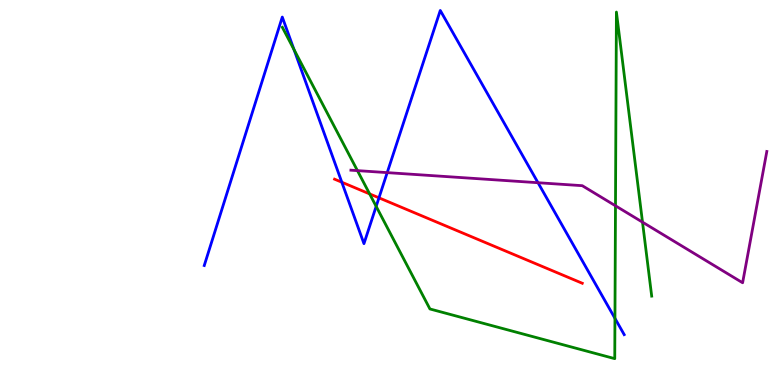[{'lines': ['blue', 'red'], 'intersections': [{'x': 4.41, 'y': 5.27}, {'x': 4.89, 'y': 4.86}]}, {'lines': ['green', 'red'], 'intersections': [{'x': 4.77, 'y': 4.96}]}, {'lines': ['purple', 'red'], 'intersections': []}, {'lines': ['blue', 'green'], 'intersections': [{'x': 3.79, 'y': 8.71}, {'x': 4.85, 'y': 4.64}, {'x': 7.93, 'y': 1.73}]}, {'lines': ['blue', 'purple'], 'intersections': [{'x': 5.0, 'y': 5.52}, {'x': 6.94, 'y': 5.25}]}, {'lines': ['green', 'purple'], 'intersections': [{'x': 4.61, 'y': 5.57}, {'x': 7.94, 'y': 4.65}, {'x': 8.29, 'y': 4.23}]}]